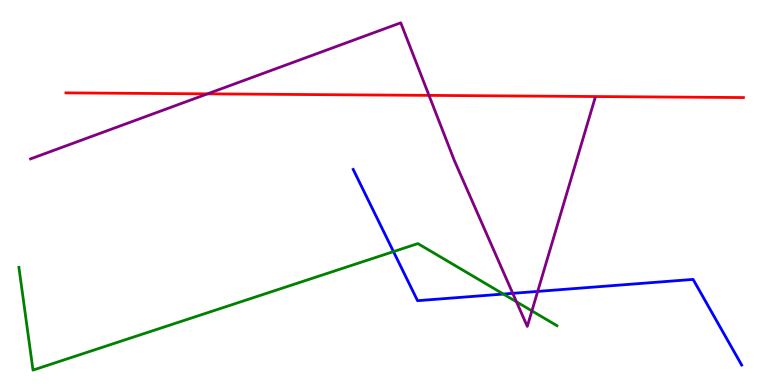[{'lines': ['blue', 'red'], 'intersections': []}, {'lines': ['green', 'red'], 'intersections': []}, {'lines': ['purple', 'red'], 'intersections': [{'x': 2.68, 'y': 7.56}, {'x': 5.54, 'y': 7.52}]}, {'lines': ['blue', 'green'], 'intersections': [{'x': 5.08, 'y': 3.46}, {'x': 6.5, 'y': 2.36}]}, {'lines': ['blue', 'purple'], 'intersections': [{'x': 6.62, 'y': 2.38}, {'x': 6.94, 'y': 2.43}]}, {'lines': ['green', 'purple'], 'intersections': [{'x': 6.66, 'y': 2.16}, {'x': 6.86, 'y': 1.92}]}]